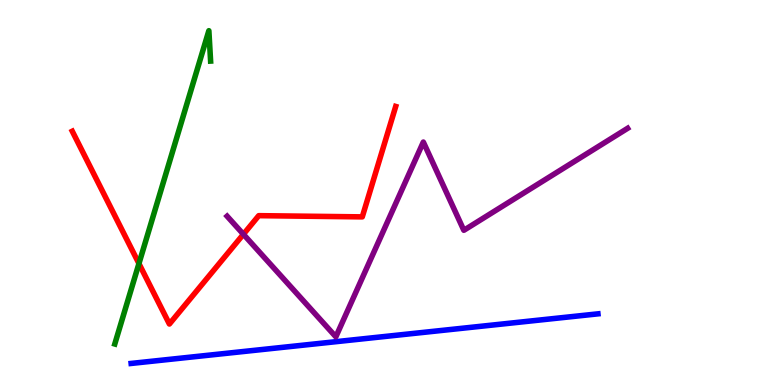[{'lines': ['blue', 'red'], 'intersections': []}, {'lines': ['green', 'red'], 'intersections': [{'x': 1.79, 'y': 3.15}]}, {'lines': ['purple', 'red'], 'intersections': [{'x': 3.14, 'y': 3.92}]}, {'lines': ['blue', 'green'], 'intersections': []}, {'lines': ['blue', 'purple'], 'intersections': []}, {'lines': ['green', 'purple'], 'intersections': []}]